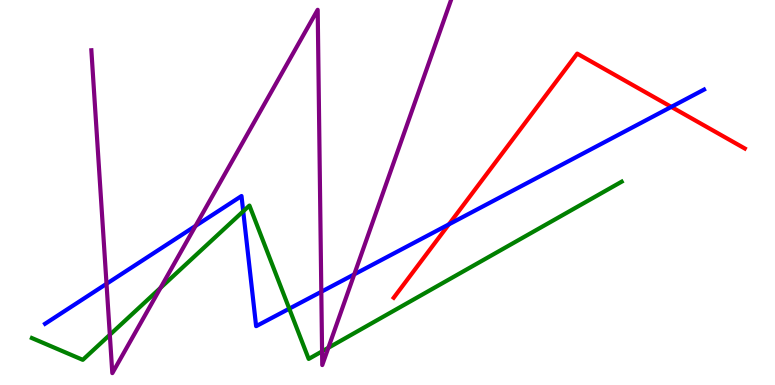[{'lines': ['blue', 'red'], 'intersections': [{'x': 5.79, 'y': 4.17}, {'x': 8.66, 'y': 7.22}]}, {'lines': ['green', 'red'], 'intersections': []}, {'lines': ['purple', 'red'], 'intersections': []}, {'lines': ['blue', 'green'], 'intersections': [{'x': 3.14, 'y': 4.51}, {'x': 3.73, 'y': 1.98}]}, {'lines': ['blue', 'purple'], 'intersections': [{'x': 1.37, 'y': 2.63}, {'x': 2.52, 'y': 4.13}, {'x': 4.15, 'y': 2.42}, {'x': 4.57, 'y': 2.87}]}, {'lines': ['green', 'purple'], 'intersections': [{'x': 1.42, 'y': 1.3}, {'x': 2.07, 'y': 2.52}, {'x': 4.16, 'y': 0.874}, {'x': 4.24, 'y': 0.966}]}]